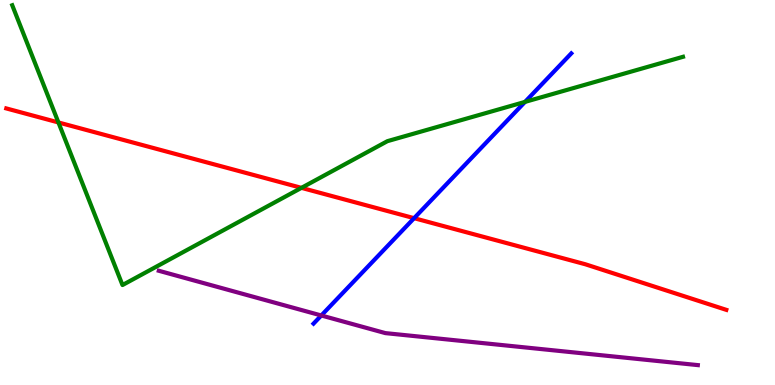[{'lines': ['blue', 'red'], 'intersections': [{'x': 5.34, 'y': 4.33}]}, {'lines': ['green', 'red'], 'intersections': [{'x': 0.754, 'y': 6.82}, {'x': 3.89, 'y': 5.12}]}, {'lines': ['purple', 'red'], 'intersections': []}, {'lines': ['blue', 'green'], 'intersections': [{'x': 6.77, 'y': 7.35}]}, {'lines': ['blue', 'purple'], 'intersections': [{'x': 4.15, 'y': 1.81}]}, {'lines': ['green', 'purple'], 'intersections': []}]